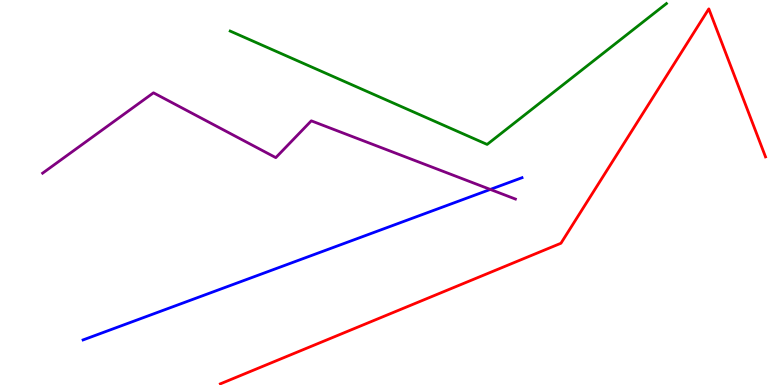[{'lines': ['blue', 'red'], 'intersections': []}, {'lines': ['green', 'red'], 'intersections': []}, {'lines': ['purple', 'red'], 'intersections': []}, {'lines': ['blue', 'green'], 'intersections': []}, {'lines': ['blue', 'purple'], 'intersections': [{'x': 6.33, 'y': 5.08}]}, {'lines': ['green', 'purple'], 'intersections': []}]